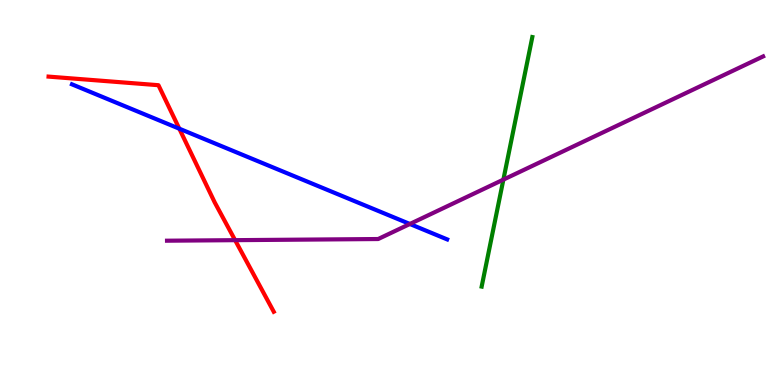[{'lines': ['blue', 'red'], 'intersections': [{'x': 2.31, 'y': 6.66}]}, {'lines': ['green', 'red'], 'intersections': []}, {'lines': ['purple', 'red'], 'intersections': [{'x': 3.03, 'y': 3.76}]}, {'lines': ['blue', 'green'], 'intersections': []}, {'lines': ['blue', 'purple'], 'intersections': [{'x': 5.29, 'y': 4.18}]}, {'lines': ['green', 'purple'], 'intersections': [{'x': 6.5, 'y': 5.33}]}]